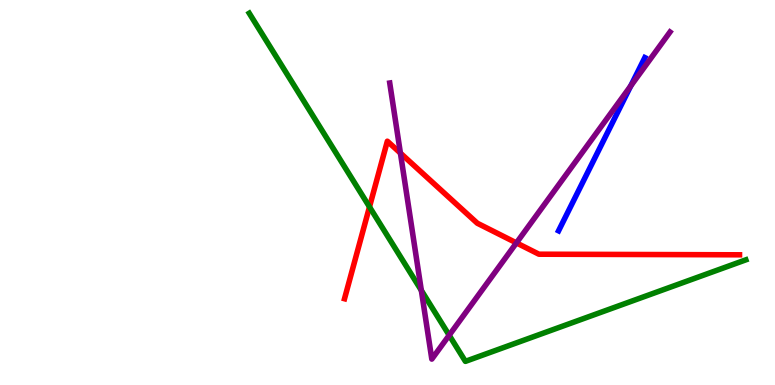[{'lines': ['blue', 'red'], 'intersections': []}, {'lines': ['green', 'red'], 'intersections': [{'x': 4.77, 'y': 4.63}]}, {'lines': ['purple', 'red'], 'intersections': [{'x': 5.17, 'y': 6.02}, {'x': 6.66, 'y': 3.69}]}, {'lines': ['blue', 'green'], 'intersections': []}, {'lines': ['blue', 'purple'], 'intersections': [{'x': 8.14, 'y': 7.77}]}, {'lines': ['green', 'purple'], 'intersections': [{'x': 5.44, 'y': 2.46}, {'x': 5.8, 'y': 1.29}]}]